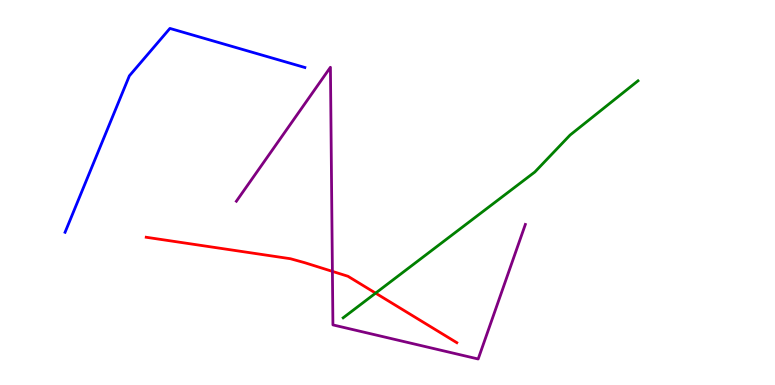[{'lines': ['blue', 'red'], 'intersections': []}, {'lines': ['green', 'red'], 'intersections': [{'x': 4.85, 'y': 2.39}]}, {'lines': ['purple', 'red'], 'intersections': [{'x': 4.29, 'y': 2.95}]}, {'lines': ['blue', 'green'], 'intersections': []}, {'lines': ['blue', 'purple'], 'intersections': []}, {'lines': ['green', 'purple'], 'intersections': []}]